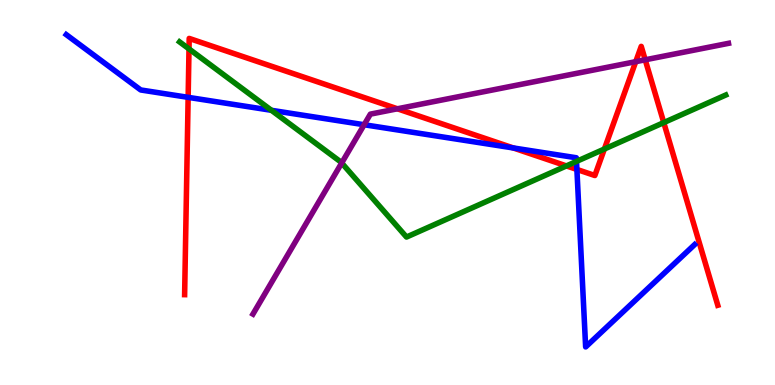[{'lines': ['blue', 'red'], 'intersections': [{'x': 2.43, 'y': 7.47}, {'x': 6.62, 'y': 6.16}, {'x': 7.44, 'y': 5.6}]}, {'lines': ['green', 'red'], 'intersections': [{'x': 2.44, 'y': 8.73}, {'x': 7.31, 'y': 5.69}, {'x': 7.8, 'y': 6.13}, {'x': 8.56, 'y': 6.82}]}, {'lines': ['purple', 'red'], 'intersections': [{'x': 5.13, 'y': 7.17}, {'x': 8.2, 'y': 8.4}, {'x': 8.33, 'y': 8.45}]}, {'lines': ['blue', 'green'], 'intersections': [{'x': 3.5, 'y': 7.13}, {'x': 7.44, 'y': 5.81}]}, {'lines': ['blue', 'purple'], 'intersections': [{'x': 4.7, 'y': 6.76}]}, {'lines': ['green', 'purple'], 'intersections': [{'x': 4.41, 'y': 5.77}]}]